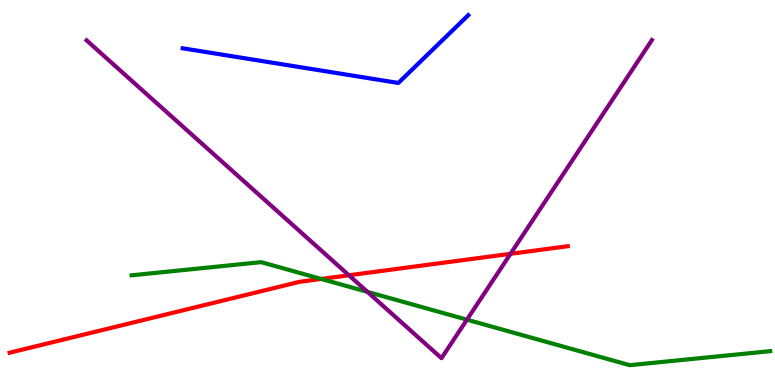[{'lines': ['blue', 'red'], 'intersections': []}, {'lines': ['green', 'red'], 'intersections': [{'x': 4.14, 'y': 2.75}]}, {'lines': ['purple', 'red'], 'intersections': [{'x': 4.5, 'y': 2.85}, {'x': 6.59, 'y': 3.41}]}, {'lines': ['blue', 'green'], 'intersections': []}, {'lines': ['blue', 'purple'], 'intersections': []}, {'lines': ['green', 'purple'], 'intersections': [{'x': 4.74, 'y': 2.42}, {'x': 6.02, 'y': 1.7}]}]